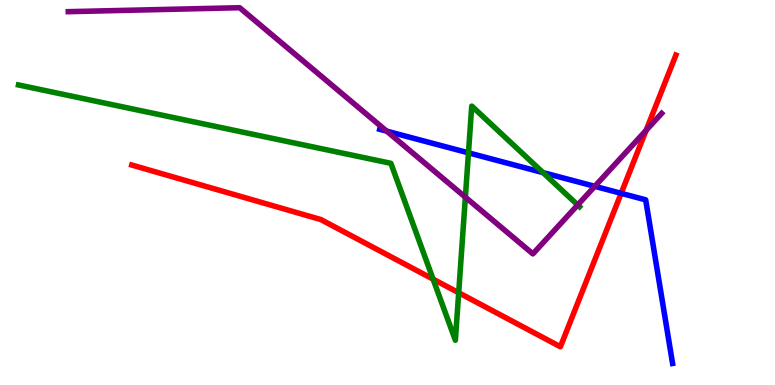[{'lines': ['blue', 'red'], 'intersections': [{'x': 8.01, 'y': 4.98}]}, {'lines': ['green', 'red'], 'intersections': [{'x': 5.59, 'y': 2.75}, {'x': 5.92, 'y': 2.4}]}, {'lines': ['purple', 'red'], 'intersections': [{'x': 8.34, 'y': 6.61}]}, {'lines': ['blue', 'green'], 'intersections': [{'x': 6.04, 'y': 6.03}, {'x': 7.01, 'y': 5.52}]}, {'lines': ['blue', 'purple'], 'intersections': [{'x': 4.99, 'y': 6.59}, {'x': 7.67, 'y': 5.16}]}, {'lines': ['green', 'purple'], 'intersections': [{'x': 6.0, 'y': 4.88}, {'x': 7.45, 'y': 4.68}]}]